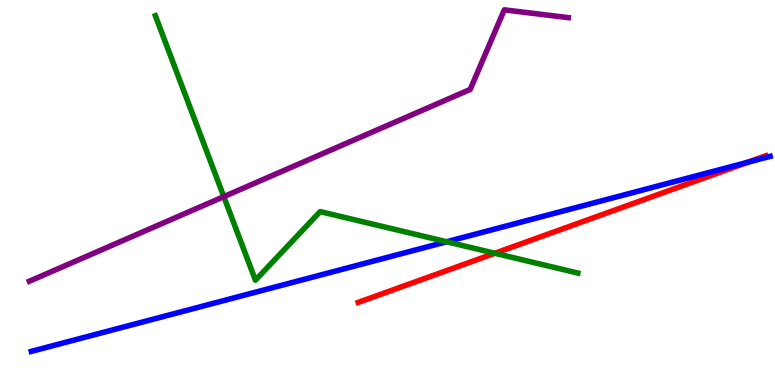[{'lines': ['blue', 'red'], 'intersections': [{'x': 9.65, 'y': 5.79}]}, {'lines': ['green', 'red'], 'intersections': [{'x': 6.39, 'y': 3.42}]}, {'lines': ['purple', 'red'], 'intersections': []}, {'lines': ['blue', 'green'], 'intersections': [{'x': 5.76, 'y': 3.72}]}, {'lines': ['blue', 'purple'], 'intersections': []}, {'lines': ['green', 'purple'], 'intersections': [{'x': 2.89, 'y': 4.89}]}]